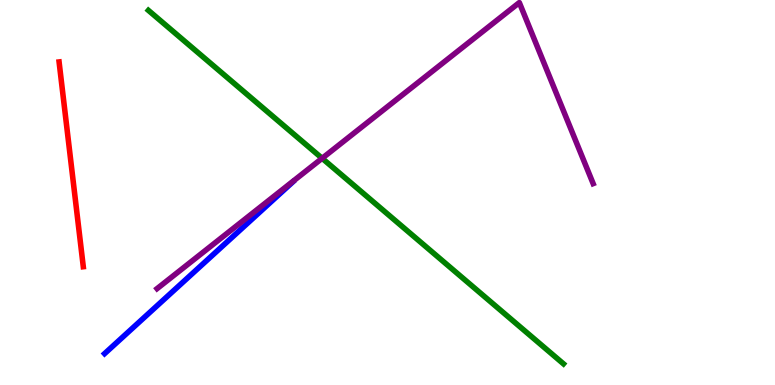[{'lines': ['blue', 'red'], 'intersections': []}, {'lines': ['green', 'red'], 'intersections': []}, {'lines': ['purple', 'red'], 'intersections': []}, {'lines': ['blue', 'green'], 'intersections': []}, {'lines': ['blue', 'purple'], 'intersections': []}, {'lines': ['green', 'purple'], 'intersections': [{'x': 4.16, 'y': 5.89}]}]